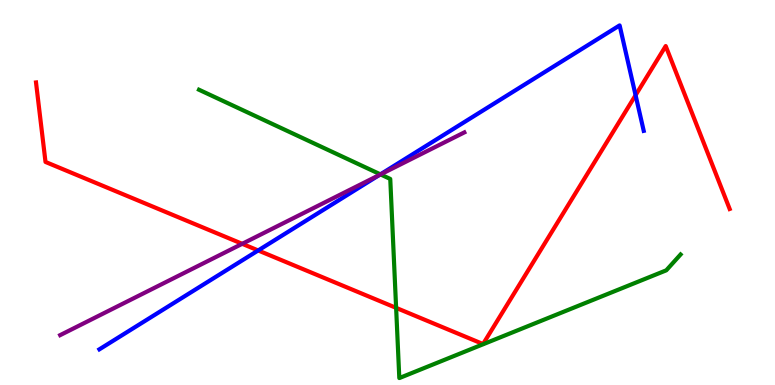[{'lines': ['blue', 'red'], 'intersections': [{'x': 3.33, 'y': 3.49}, {'x': 8.2, 'y': 7.53}]}, {'lines': ['green', 'red'], 'intersections': [{'x': 5.11, 'y': 2.0}]}, {'lines': ['purple', 'red'], 'intersections': [{'x': 3.13, 'y': 3.67}]}, {'lines': ['blue', 'green'], 'intersections': [{'x': 4.91, 'y': 5.47}]}, {'lines': ['blue', 'purple'], 'intersections': [{'x': 4.89, 'y': 5.45}]}, {'lines': ['green', 'purple'], 'intersections': [{'x': 4.91, 'y': 5.47}]}]